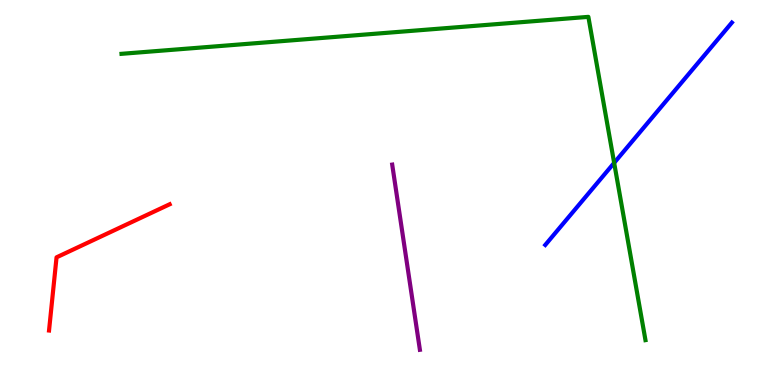[{'lines': ['blue', 'red'], 'intersections': []}, {'lines': ['green', 'red'], 'intersections': []}, {'lines': ['purple', 'red'], 'intersections': []}, {'lines': ['blue', 'green'], 'intersections': [{'x': 7.92, 'y': 5.77}]}, {'lines': ['blue', 'purple'], 'intersections': []}, {'lines': ['green', 'purple'], 'intersections': []}]